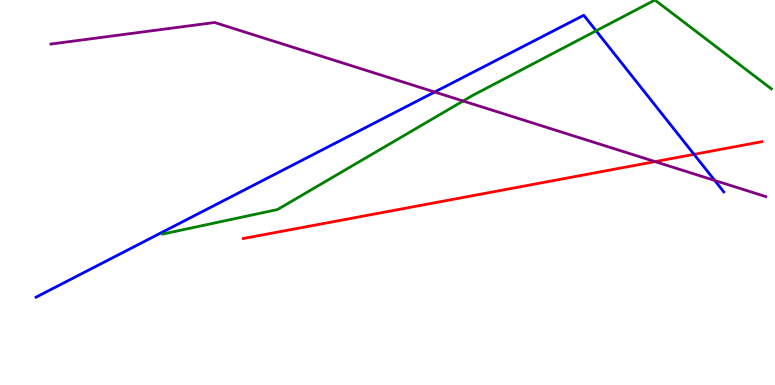[{'lines': ['blue', 'red'], 'intersections': [{'x': 8.96, 'y': 5.99}]}, {'lines': ['green', 'red'], 'intersections': []}, {'lines': ['purple', 'red'], 'intersections': [{'x': 8.45, 'y': 5.8}]}, {'lines': ['blue', 'green'], 'intersections': [{'x': 7.69, 'y': 9.2}]}, {'lines': ['blue', 'purple'], 'intersections': [{'x': 5.61, 'y': 7.61}, {'x': 9.22, 'y': 5.31}]}, {'lines': ['green', 'purple'], 'intersections': [{'x': 5.98, 'y': 7.38}]}]